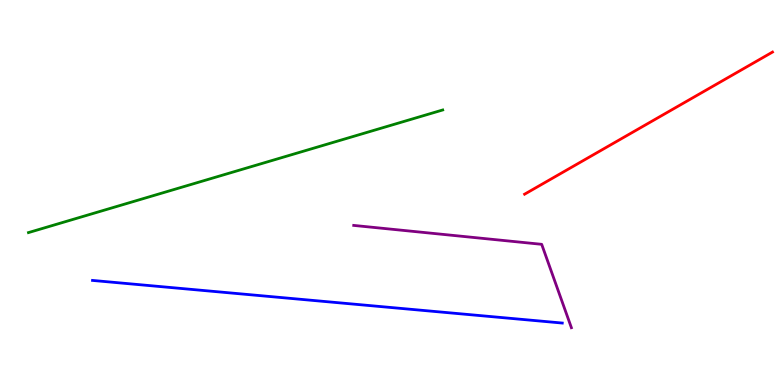[{'lines': ['blue', 'red'], 'intersections': []}, {'lines': ['green', 'red'], 'intersections': []}, {'lines': ['purple', 'red'], 'intersections': []}, {'lines': ['blue', 'green'], 'intersections': []}, {'lines': ['blue', 'purple'], 'intersections': []}, {'lines': ['green', 'purple'], 'intersections': []}]